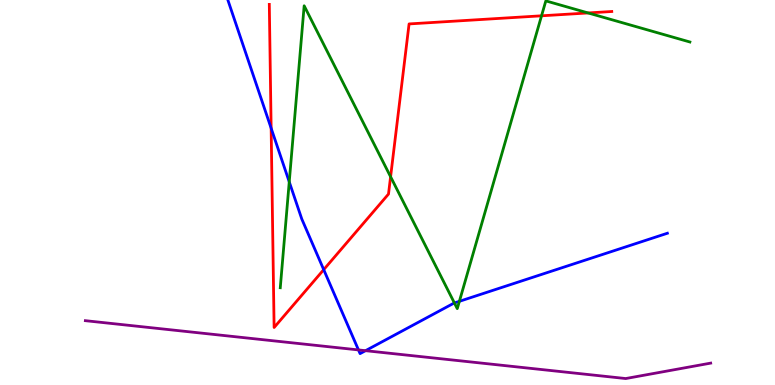[{'lines': ['blue', 'red'], 'intersections': [{'x': 3.5, 'y': 6.67}, {'x': 4.18, 'y': 3.0}]}, {'lines': ['green', 'red'], 'intersections': [{'x': 5.04, 'y': 5.41}, {'x': 6.99, 'y': 9.59}, {'x': 7.59, 'y': 9.66}]}, {'lines': ['purple', 'red'], 'intersections': []}, {'lines': ['blue', 'green'], 'intersections': [{'x': 3.73, 'y': 5.28}, {'x': 5.86, 'y': 2.13}, {'x': 5.93, 'y': 2.17}]}, {'lines': ['blue', 'purple'], 'intersections': [{'x': 4.63, 'y': 0.911}, {'x': 4.72, 'y': 0.891}]}, {'lines': ['green', 'purple'], 'intersections': []}]